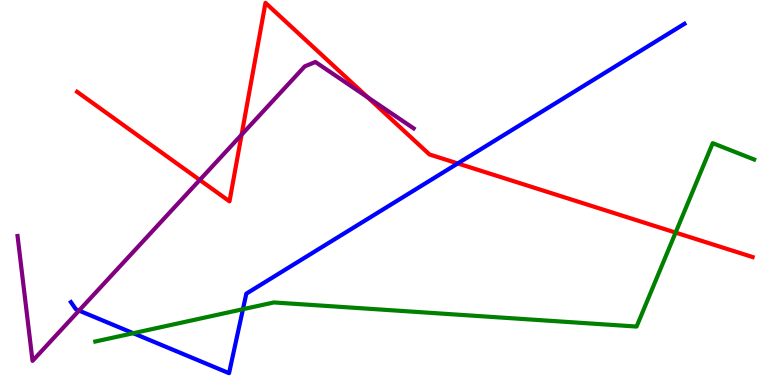[{'lines': ['blue', 'red'], 'intersections': [{'x': 5.91, 'y': 5.75}]}, {'lines': ['green', 'red'], 'intersections': [{'x': 8.72, 'y': 3.96}]}, {'lines': ['purple', 'red'], 'intersections': [{'x': 2.58, 'y': 5.33}, {'x': 3.12, 'y': 6.5}, {'x': 4.74, 'y': 7.47}]}, {'lines': ['blue', 'green'], 'intersections': [{'x': 1.72, 'y': 1.35}, {'x': 3.13, 'y': 1.97}]}, {'lines': ['blue', 'purple'], 'intersections': [{'x': 1.02, 'y': 1.93}]}, {'lines': ['green', 'purple'], 'intersections': []}]